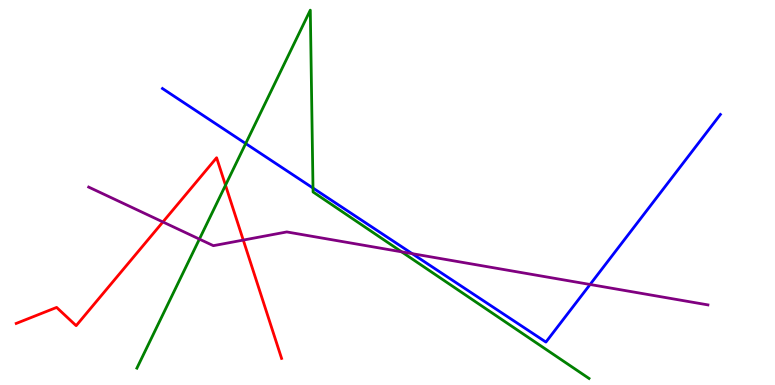[{'lines': ['blue', 'red'], 'intersections': []}, {'lines': ['green', 'red'], 'intersections': [{'x': 2.91, 'y': 5.19}]}, {'lines': ['purple', 'red'], 'intersections': [{'x': 2.1, 'y': 4.23}, {'x': 3.14, 'y': 3.76}]}, {'lines': ['blue', 'green'], 'intersections': [{'x': 3.17, 'y': 6.27}, {'x': 4.04, 'y': 5.12}]}, {'lines': ['blue', 'purple'], 'intersections': [{'x': 5.32, 'y': 3.41}, {'x': 7.61, 'y': 2.61}]}, {'lines': ['green', 'purple'], 'intersections': [{'x': 2.57, 'y': 3.79}, {'x': 5.18, 'y': 3.46}]}]